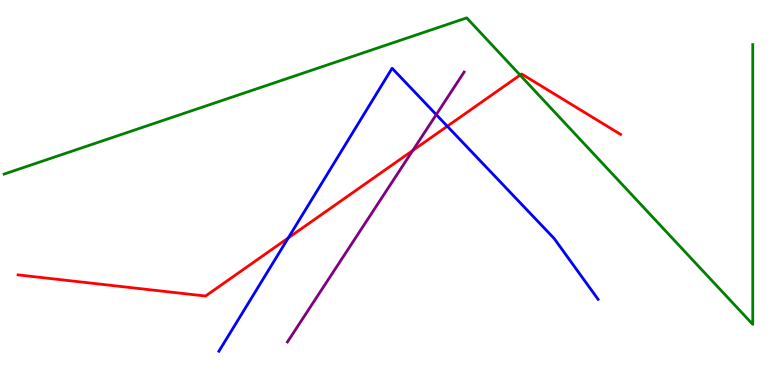[{'lines': ['blue', 'red'], 'intersections': [{'x': 3.72, 'y': 3.82}, {'x': 5.77, 'y': 6.72}]}, {'lines': ['green', 'red'], 'intersections': [{'x': 6.71, 'y': 8.05}]}, {'lines': ['purple', 'red'], 'intersections': [{'x': 5.33, 'y': 6.09}]}, {'lines': ['blue', 'green'], 'intersections': []}, {'lines': ['blue', 'purple'], 'intersections': [{'x': 5.63, 'y': 7.02}]}, {'lines': ['green', 'purple'], 'intersections': []}]